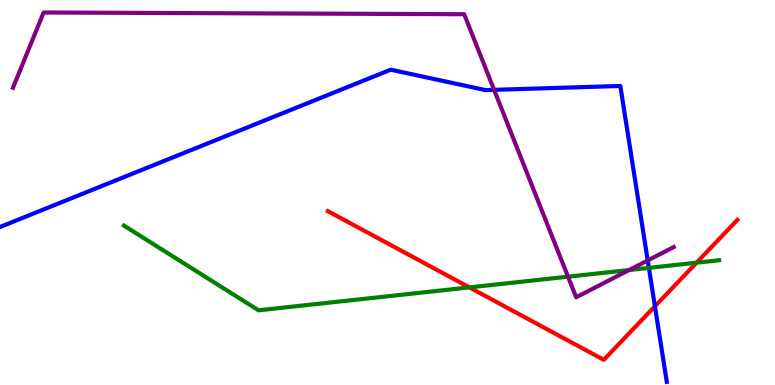[{'lines': ['blue', 'red'], 'intersections': [{'x': 8.45, 'y': 2.04}]}, {'lines': ['green', 'red'], 'intersections': [{'x': 6.06, 'y': 2.54}, {'x': 8.99, 'y': 3.18}]}, {'lines': ['purple', 'red'], 'intersections': []}, {'lines': ['blue', 'green'], 'intersections': [{'x': 8.37, 'y': 3.04}]}, {'lines': ['blue', 'purple'], 'intersections': [{'x': 6.38, 'y': 7.67}, {'x': 8.36, 'y': 3.24}]}, {'lines': ['green', 'purple'], 'intersections': [{'x': 7.33, 'y': 2.81}, {'x': 8.12, 'y': 2.99}]}]